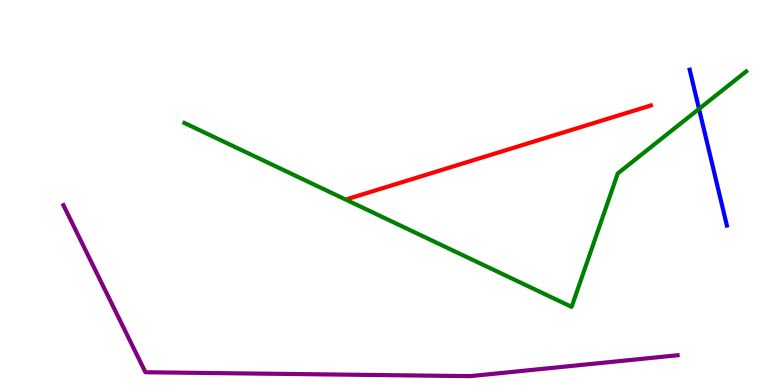[{'lines': ['blue', 'red'], 'intersections': []}, {'lines': ['green', 'red'], 'intersections': []}, {'lines': ['purple', 'red'], 'intersections': []}, {'lines': ['blue', 'green'], 'intersections': [{'x': 9.02, 'y': 7.17}]}, {'lines': ['blue', 'purple'], 'intersections': []}, {'lines': ['green', 'purple'], 'intersections': []}]